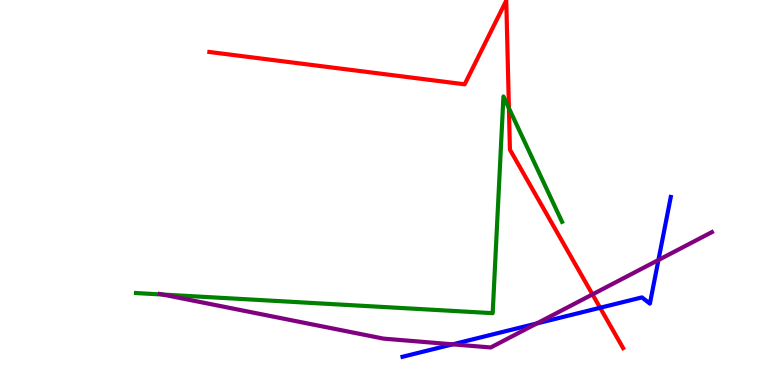[{'lines': ['blue', 'red'], 'intersections': [{'x': 7.74, 'y': 2.01}]}, {'lines': ['green', 'red'], 'intersections': [{'x': 6.57, 'y': 7.19}]}, {'lines': ['purple', 'red'], 'intersections': [{'x': 7.64, 'y': 2.35}]}, {'lines': ['blue', 'green'], 'intersections': []}, {'lines': ['blue', 'purple'], 'intersections': [{'x': 5.84, 'y': 1.06}, {'x': 6.92, 'y': 1.6}, {'x': 8.5, 'y': 3.25}]}, {'lines': ['green', 'purple'], 'intersections': [{'x': 2.1, 'y': 2.35}]}]